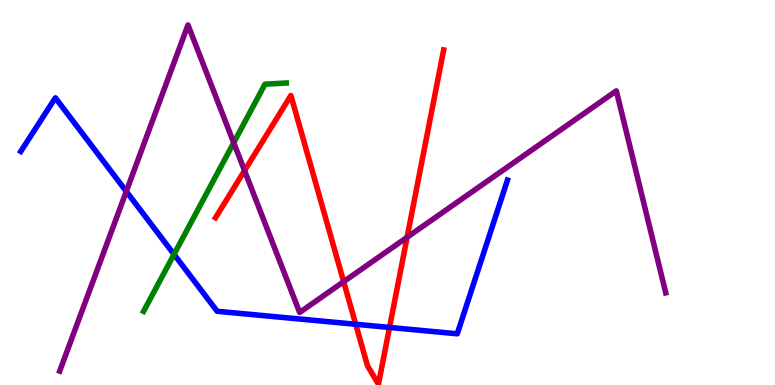[{'lines': ['blue', 'red'], 'intersections': [{'x': 4.59, 'y': 1.58}, {'x': 5.03, 'y': 1.5}]}, {'lines': ['green', 'red'], 'intersections': []}, {'lines': ['purple', 'red'], 'intersections': [{'x': 3.16, 'y': 5.57}, {'x': 4.43, 'y': 2.68}, {'x': 5.25, 'y': 3.84}]}, {'lines': ['blue', 'green'], 'intersections': [{'x': 2.25, 'y': 3.39}]}, {'lines': ['blue', 'purple'], 'intersections': [{'x': 1.63, 'y': 5.03}]}, {'lines': ['green', 'purple'], 'intersections': [{'x': 3.02, 'y': 6.29}]}]